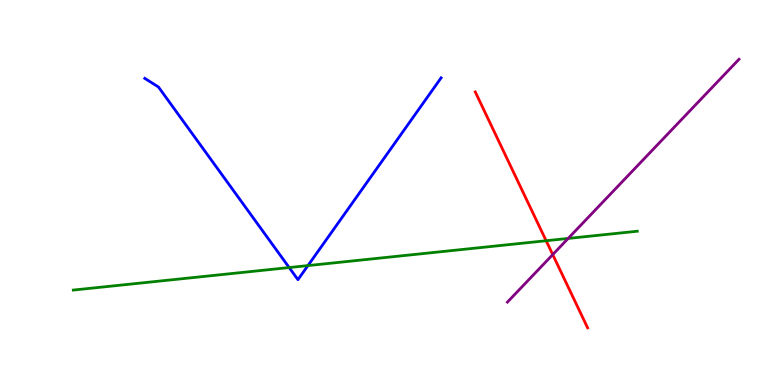[{'lines': ['blue', 'red'], 'intersections': []}, {'lines': ['green', 'red'], 'intersections': [{'x': 7.05, 'y': 3.75}]}, {'lines': ['purple', 'red'], 'intersections': [{'x': 7.13, 'y': 3.39}]}, {'lines': ['blue', 'green'], 'intersections': [{'x': 3.73, 'y': 3.05}, {'x': 3.97, 'y': 3.1}]}, {'lines': ['blue', 'purple'], 'intersections': []}, {'lines': ['green', 'purple'], 'intersections': [{'x': 7.33, 'y': 3.81}]}]